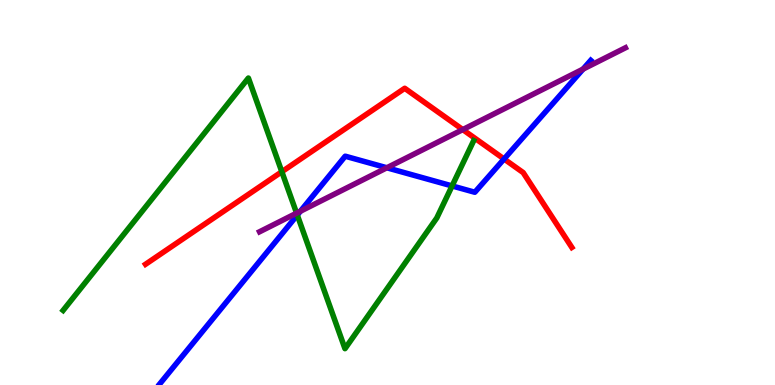[{'lines': ['blue', 'red'], 'intersections': [{'x': 6.5, 'y': 5.87}]}, {'lines': ['green', 'red'], 'intersections': [{'x': 3.64, 'y': 5.54}]}, {'lines': ['purple', 'red'], 'intersections': [{'x': 5.97, 'y': 6.63}]}, {'lines': ['blue', 'green'], 'intersections': [{'x': 3.84, 'y': 4.41}, {'x': 5.83, 'y': 5.17}]}, {'lines': ['blue', 'purple'], 'intersections': [{'x': 3.88, 'y': 4.51}, {'x': 4.99, 'y': 5.64}, {'x': 7.52, 'y': 8.2}]}, {'lines': ['green', 'purple'], 'intersections': [{'x': 3.83, 'y': 4.46}]}]